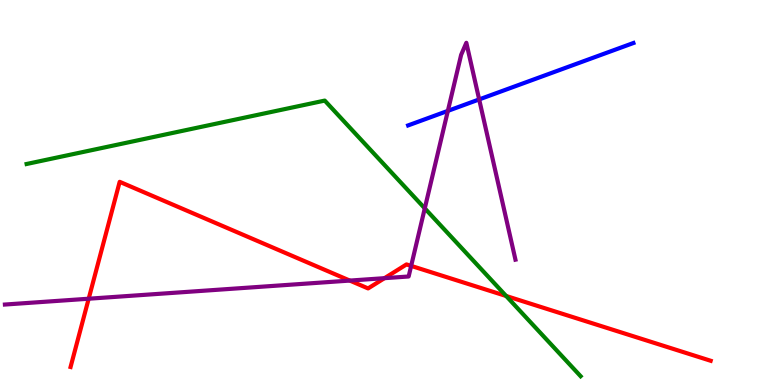[{'lines': ['blue', 'red'], 'intersections': []}, {'lines': ['green', 'red'], 'intersections': [{'x': 6.53, 'y': 2.31}]}, {'lines': ['purple', 'red'], 'intersections': [{'x': 1.14, 'y': 2.24}, {'x': 4.51, 'y': 2.71}, {'x': 4.96, 'y': 2.77}, {'x': 5.31, 'y': 3.09}]}, {'lines': ['blue', 'green'], 'intersections': []}, {'lines': ['blue', 'purple'], 'intersections': [{'x': 5.78, 'y': 7.12}, {'x': 6.18, 'y': 7.42}]}, {'lines': ['green', 'purple'], 'intersections': [{'x': 5.48, 'y': 4.59}]}]